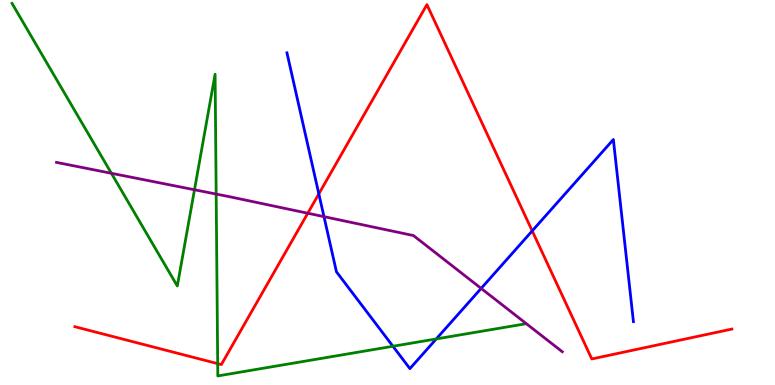[{'lines': ['blue', 'red'], 'intersections': [{'x': 4.11, 'y': 4.96}, {'x': 6.87, 'y': 4.0}]}, {'lines': ['green', 'red'], 'intersections': [{'x': 2.81, 'y': 0.555}]}, {'lines': ['purple', 'red'], 'intersections': [{'x': 3.97, 'y': 4.46}]}, {'lines': ['blue', 'green'], 'intersections': [{'x': 5.07, 'y': 1.01}, {'x': 5.63, 'y': 1.2}]}, {'lines': ['blue', 'purple'], 'intersections': [{'x': 4.18, 'y': 4.37}, {'x': 6.21, 'y': 2.51}]}, {'lines': ['green', 'purple'], 'intersections': [{'x': 1.44, 'y': 5.5}, {'x': 2.51, 'y': 5.07}, {'x': 2.79, 'y': 4.96}]}]